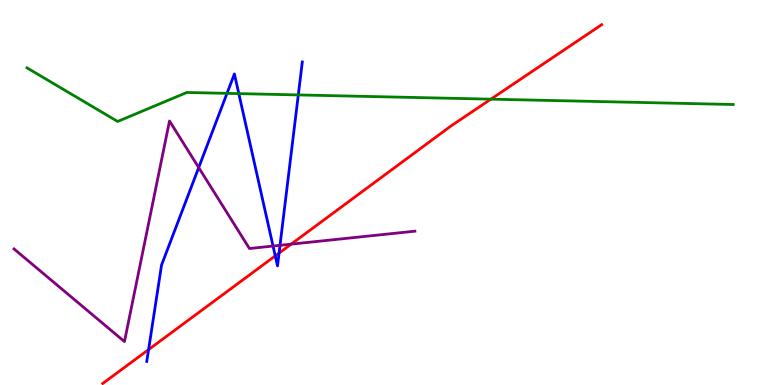[{'lines': ['blue', 'red'], 'intersections': [{'x': 1.92, 'y': 0.92}, {'x': 3.55, 'y': 3.35}, {'x': 3.6, 'y': 3.43}]}, {'lines': ['green', 'red'], 'intersections': [{'x': 6.33, 'y': 7.42}]}, {'lines': ['purple', 'red'], 'intersections': [{'x': 3.76, 'y': 3.66}]}, {'lines': ['blue', 'green'], 'intersections': [{'x': 2.93, 'y': 7.58}, {'x': 3.08, 'y': 7.57}, {'x': 3.85, 'y': 7.53}]}, {'lines': ['blue', 'purple'], 'intersections': [{'x': 2.56, 'y': 5.65}, {'x': 3.52, 'y': 3.61}, {'x': 3.61, 'y': 3.63}]}, {'lines': ['green', 'purple'], 'intersections': []}]